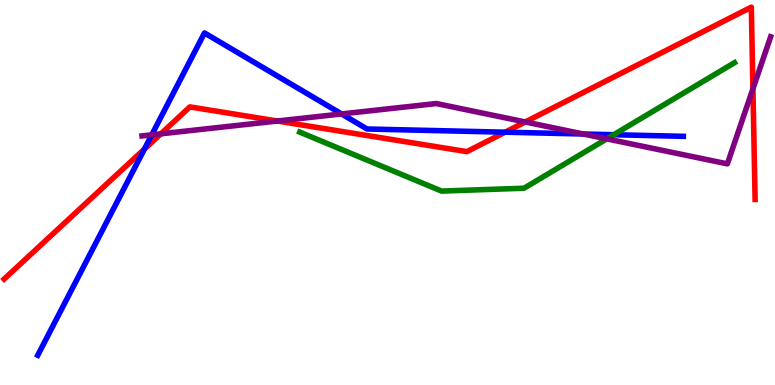[{'lines': ['blue', 'red'], 'intersections': [{'x': 1.86, 'y': 6.13}, {'x': 6.52, 'y': 6.57}]}, {'lines': ['green', 'red'], 'intersections': []}, {'lines': ['purple', 'red'], 'intersections': [{'x': 2.08, 'y': 6.52}, {'x': 3.58, 'y': 6.86}, {'x': 6.78, 'y': 6.83}, {'x': 9.72, 'y': 7.69}]}, {'lines': ['blue', 'green'], 'intersections': [{'x': 7.92, 'y': 6.5}]}, {'lines': ['blue', 'purple'], 'intersections': [{'x': 1.96, 'y': 6.5}, {'x': 4.41, 'y': 7.04}, {'x': 7.53, 'y': 6.52}]}, {'lines': ['green', 'purple'], 'intersections': [{'x': 7.83, 'y': 6.39}]}]